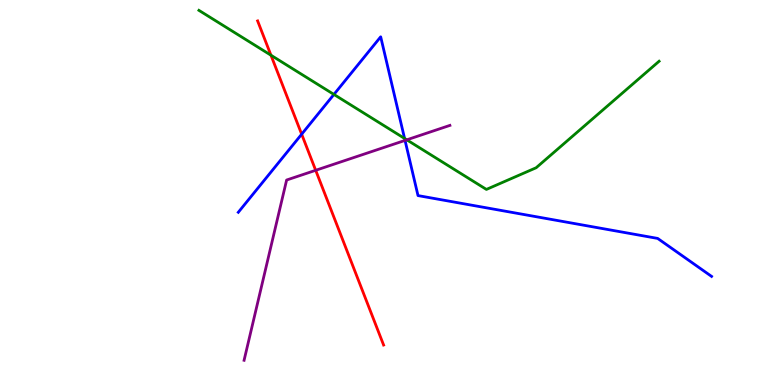[{'lines': ['blue', 'red'], 'intersections': [{'x': 3.89, 'y': 6.51}]}, {'lines': ['green', 'red'], 'intersections': [{'x': 3.5, 'y': 8.57}]}, {'lines': ['purple', 'red'], 'intersections': [{'x': 4.07, 'y': 5.58}]}, {'lines': ['blue', 'green'], 'intersections': [{'x': 4.31, 'y': 7.55}, {'x': 5.22, 'y': 6.4}]}, {'lines': ['blue', 'purple'], 'intersections': [{'x': 5.23, 'y': 6.35}]}, {'lines': ['green', 'purple'], 'intersections': [{'x': 5.25, 'y': 6.37}]}]